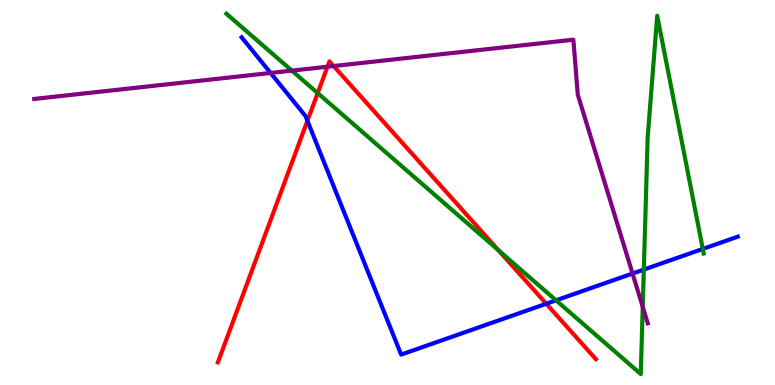[{'lines': ['blue', 'red'], 'intersections': [{'x': 3.97, 'y': 6.86}, {'x': 7.05, 'y': 2.11}]}, {'lines': ['green', 'red'], 'intersections': [{'x': 4.1, 'y': 7.58}, {'x': 6.43, 'y': 3.5}]}, {'lines': ['purple', 'red'], 'intersections': [{'x': 4.23, 'y': 8.27}, {'x': 4.3, 'y': 8.28}]}, {'lines': ['blue', 'green'], 'intersections': [{'x': 7.17, 'y': 2.2}, {'x': 8.31, 'y': 3.0}, {'x': 9.07, 'y': 3.53}]}, {'lines': ['blue', 'purple'], 'intersections': [{'x': 3.49, 'y': 8.1}, {'x': 8.16, 'y': 2.9}]}, {'lines': ['green', 'purple'], 'intersections': [{'x': 3.77, 'y': 8.17}, {'x': 8.29, 'y': 2.03}]}]